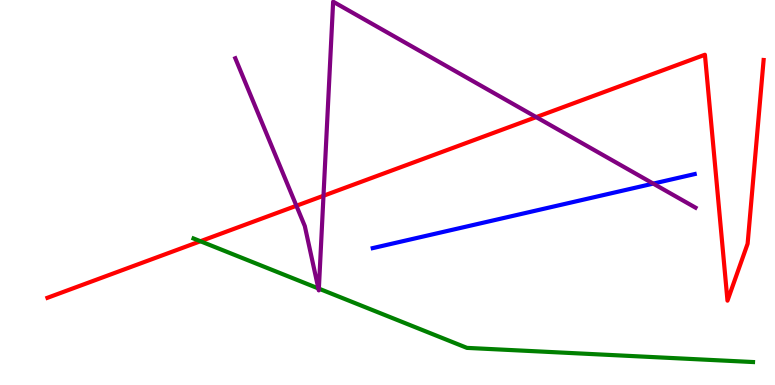[{'lines': ['blue', 'red'], 'intersections': []}, {'lines': ['green', 'red'], 'intersections': [{'x': 2.59, 'y': 3.73}]}, {'lines': ['purple', 'red'], 'intersections': [{'x': 3.82, 'y': 4.66}, {'x': 4.17, 'y': 4.92}, {'x': 6.92, 'y': 6.96}]}, {'lines': ['blue', 'green'], 'intersections': []}, {'lines': ['blue', 'purple'], 'intersections': [{'x': 8.43, 'y': 5.23}]}, {'lines': ['green', 'purple'], 'intersections': [{'x': 4.11, 'y': 2.51}, {'x': 4.11, 'y': 2.5}]}]